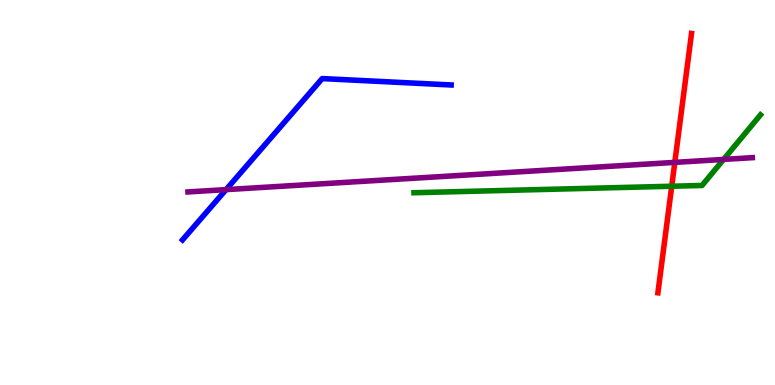[{'lines': ['blue', 'red'], 'intersections': []}, {'lines': ['green', 'red'], 'intersections': [{'x': 8.67, 'y': 5.16}]}, {'lines': ['purple', 'red'], 'intersections': [{'x': 8.71, 'y': 5.78}]}, {'lines': ['blue', 'green'], 'intersections': []}, {'lines': ['blue', 'purple'], 'intersections': [{'x': 2.92, 'y': 5.07}]}, {'lines': ['green', 'purple'], 'intersections': [{'x': 9.34, 'y': 5.86}]}]